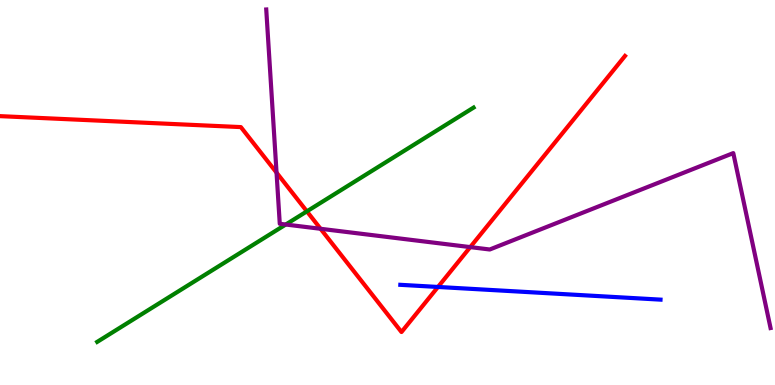[{'lines': ['blue', 'red'], 'intersections': [{'x': 5.65, 'y': 2.55}]}, {'lines': ['green', 'red'], 'intersections': [{'x': 3.96, 'y': 4.51}]}, {'lines': ['purple', 'red'], 'intersections': [{'x': 3.57, 'y': 5.52}, {'x': 4.14, 'y': 4.06}, {'x': 6.07, 'y': 3.58}]}, {'lines': ['blue', 'green'], 'intersections': []}, {'lines': ['blue', 'purple'], 'intersections': []}, {'lines': ['green', 'purple'], 'intersections': [{'x': 3.69, 'y': 4.17}]}]